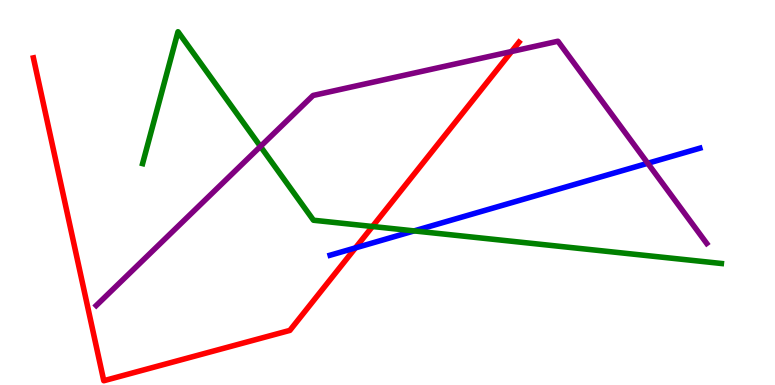[{'lines': ['blue', 'red'], 'intersections': [{'x': 4.59, 'y': 3.56}]}, {'lines': ['green', 'red'], 'intersections': [{'x': 4.81, 'y': 4.12}]}, {'lines': ['purple', 'red'], 'intersections': [{'x': 6.6, 'y': 8.66}]}, {'lines': ['blue', 'green'], 'intersections': [{'x': 5.34, 'y': 4.0}]}, {'lines': ['blue', 'purple'], 'intersections': [{'x': 8.36, 'y': 5.76}]}, {'lines': ['green', 'purple'], 'intersections': [{'x': 3.36, 'y': 6.2}]}]